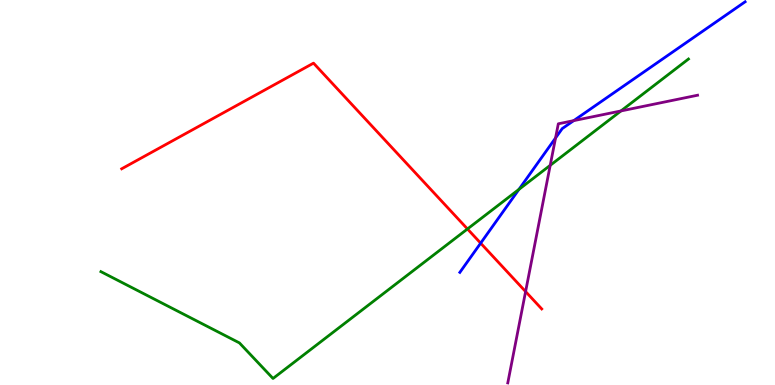[{'lines': ['blue', 'red'], 'intersections': [{'x': 6.2, 'y': 3.68}]}, {'lines': ['green', 'red'], 'intersections': [{'x': 6.03, 'y': 4.05}]}, {'lines': ['purple', 'red'], 'intersections': [{'x': 6.78, 'y': 2.43}]}, {'lines': ['blue', 'green'], 'intersections': [{'x': 6.7, 'y': 5.08}]}, {'lines': ['blue', 'purple'], 'intersections': [{'x': 7.17, 'y': 6.42}, {'x': 7.4, 'y': 6.87}]}, {'lines': ['green', 'purple'], 'intersections': [{'x': 7.1, 'y': 5.71}, {'x': 8.01, 'y': 7.12}]}]